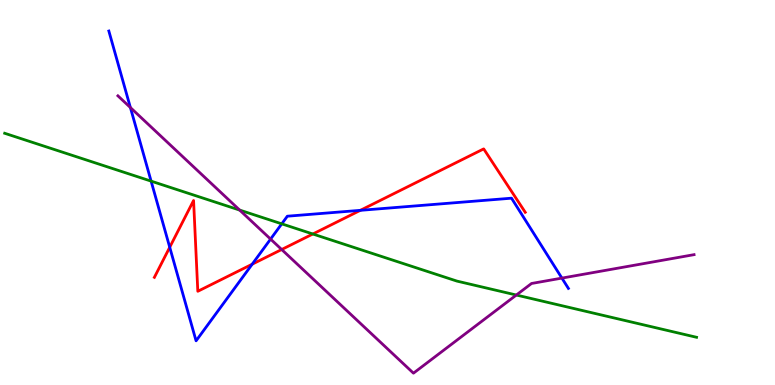[{'lines': ['blue', 'red'], 'intersections': [{'x': 2.19, 'y': 3.58}, {'x': 3.25, 'y': 3.14}, {'x': 4.65, 'y': 4.54}]}, {'lines': ['green', 'red'], 'intersections': [{'x': 4.04, 'y': 3.92}]}, {'lines': ['purple', 'red'], 'intersections': [{'x': 3.63, 'y': 3.52}]}, {'lines': ['blue', 'green'], 'intersections': [{'x': 1.95, 'y': 5.3}, {'x': 3.64, 'y': 4.19}]}, {'lines': ['blue', 'purple'], 'intersections': [{'x': 1.68, 'y': 7.21}, {'x': 3.49, 'y': 3.79}, {'x': 7.25, 'y': 2.78}]}, {'lines': ['green', 'purple'], 'intersections': [{'x': 3.09, 'y': 4.54}, {'x': 6.66, 'y': 2.34}]}]